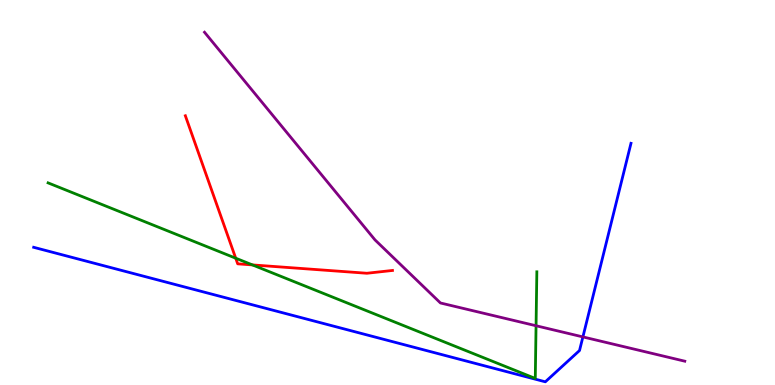[{'lines': ['blue', 'red'], 'intersections': []}, {'lines': ['green', 'red'], 'intersections': [{'x': 3.04, 'y': 3.29}, {'x': 3.26, 'y': 3.12}]}, {'lines': ['purple', 'red'], 'intersections': []}, {'lines': ['blue', 'green'], 'intersections': []}, {'lines': ['blue', 'purple'], 'intersections': [{'x': 7.52, 'y': 1.25}]}, {'lines': ['green', 'purple'], 'intersections': [{'x': 6.92, 'y': 1.54}]}]